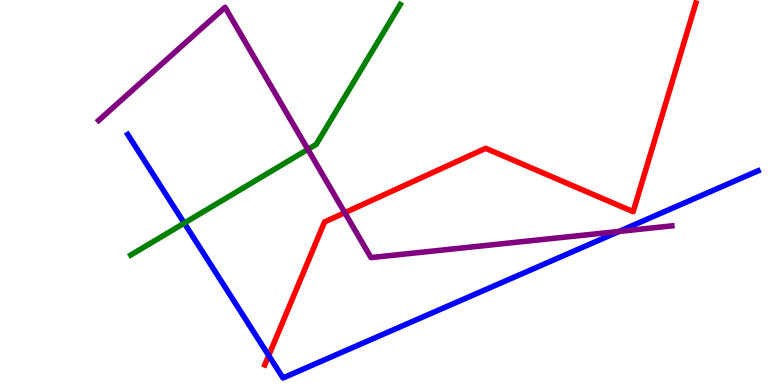[{'lines': ['blue', 'red'], 'intersections': [{'x': 3.47, 'y': 0.765}]}, {'lines': ['green', 'red'], 'intersections': []}, {'lines': ['purple', 'red'], 'intersections': [{'x': 4.45, 'y': 4.48}]}, {'lines': ['blue', 'green'], 'intersections': [{'x': 2.38, 'y': 4.2}]}, {'lines': ['blue', 'purple'], 'intersections': [{'x': 7.99, 'y': 3.99}]}, {'lines': ['green', 'purple'], 'intersections': [{'x': 3.97, 'y': 6.12}]}]